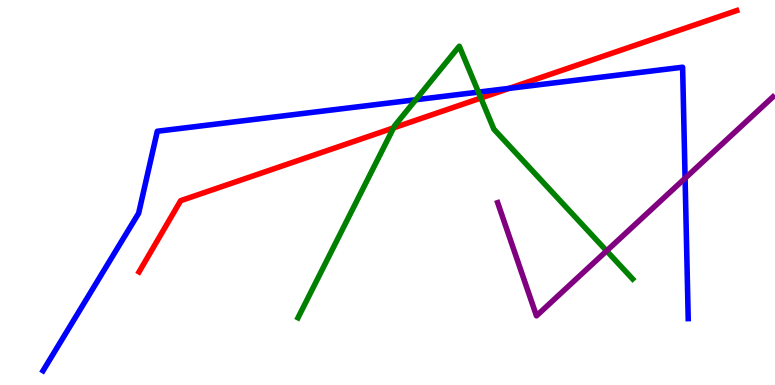[{'lines': ['blue', 'red'], 'intersections': [{'x': 6.57, 'y': 7.7}]}, {'lines': ['green', 'red'], 'intersections': [{'x': 5.08, 'y': 6.68}, {'x': 6.21, 'y': 7.45}]}, {'lines': ['purple', 'red'], 'intersections': []}, {'lines': ['blue', 'green'], 'intersections': [{'x': 5.37, 'y': 7.41}, {'x': 6.17, 'y': 7.61}]}, {'lines': ['blue', 'purple'], 'intersections': [{'x': 8.84, 'y': 5.37}]}, {'lines': ['green', 'purple'], 'intersections': [{'x': 7.83, 'y': 3.48}]}]